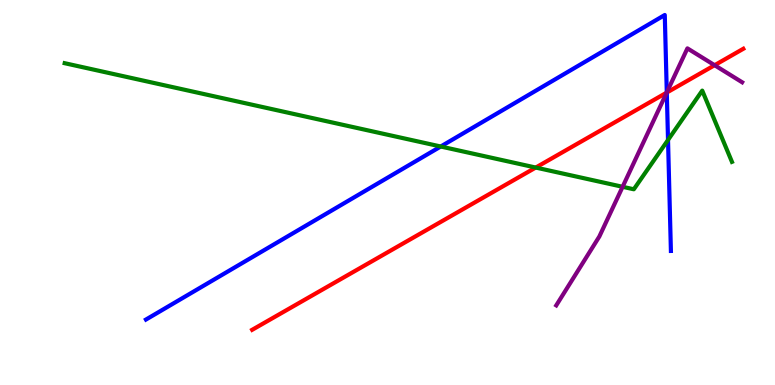[{'lines': ['blue', 'red'], 'intersections': [{'x': 8.6, 'y': 7.6}]}, {'lines': ['green', 'red'], 'intersections': [{'x': 6.91, 'y': 5.65}]}, {'lines': ['purple', 'red'], 'intersections': [{'x': 8.6, 'y': 7.59}, {'x': 9.22, 'y': 8.31}]}, {'lines': ['blue', 'green'], 'intersections': [{'x': 5.69, 'y': 6.19}, {'x': 8.62, 'y': 6.36}]}, {'lines': ['blue', 'purple'], 'intersections': [{'x': 8.6, 'y': 7.6}]}, {'lines': ['green', 'purple'], 'intersections': [{'x': 8.03, 'y': 5.15}]}]